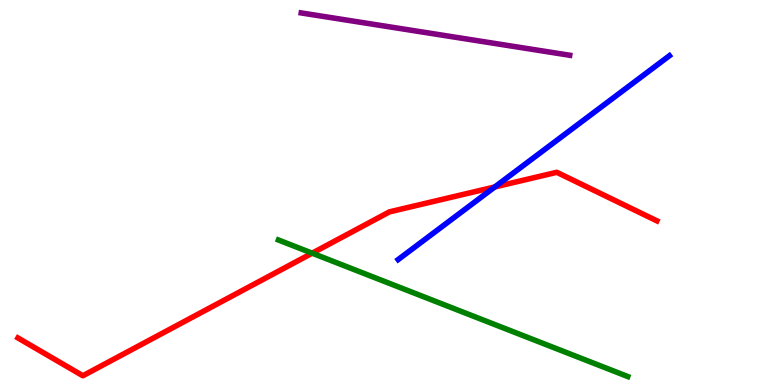[{'lines': ['blue', 'red'], 'intersections': [{'x': 6.38, 'y': 5.14}]}, {'lines': ['green', 'red'], 'intersections': [{'x': 4.03, 'y': 3.42}]}, {'lines': ['purple', 'red'], 'intersections': []}, {'lines': ['blue', 'green'], 'intersections': []}, {'lines': ['blue', 'purple'], 'intersections': []}, {'lines': ['green', 'purple'], 'intersections': []}]